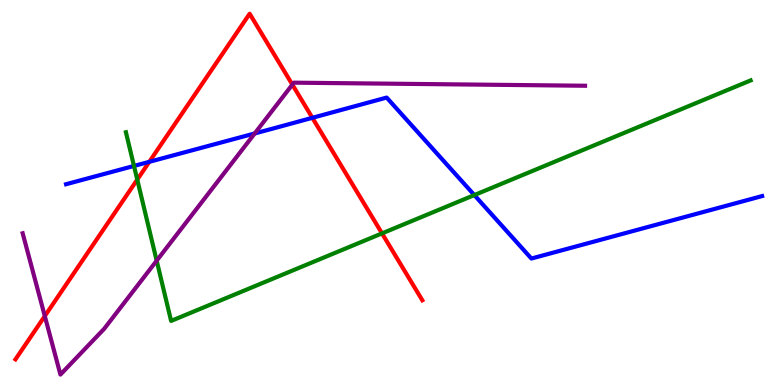[{'lines': ['blue', 'red'], 'intersections': [{'x': 1.93, 'y': 5.8}, {'x': 4.03, 'y': 6.94}]}, {'lines': ['green', 'red'], 'intersections': [{'x': 1.77, 'y': 5.33}, {'x': 4.93, 'y': 3.94}]}, {'lines': ['purple', 'red'], 'intersections': [{'x': 0.578, 'y': 1.79}, {'x': 3.77, 'y': 7.8}]}, {'lines': ['blue', 'green'], 'intersections': [{'x': 1.73, 'y': 5.69}, {'x': 6.12, 'y': 4.93}]}, {'lines': ['blue', 'purple'], 'intersections': [{'x': 3.29, 'y': 6.53}]}, {'lines': ['green', 'purple'], 'intersections': [{'x': 2.02, 'y': 3.23}]}]